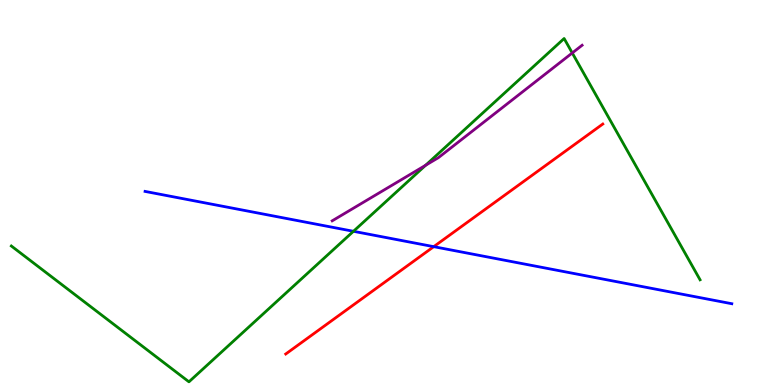[{'lines': ['blue', 'red'], 'intersections': [{'x': 5.6, 'y': 3.59}]}, {'lines': ['green', 'red'], 'intersections': []}, {'lines': ['purple', 'red'], 'intersections': []}, {'lines': ['blue', 'green'], 'intersections': [{'x': 4.56, 'y': 3.99}]}, {'lines': ['blue', 'purple'], 'intersections': []}, {'lines': ['green', 'purple'], 'intersections': [{'x': 5.49, 'y': 5.71}, {'x': 7.38, 'y': 8.62}]}]